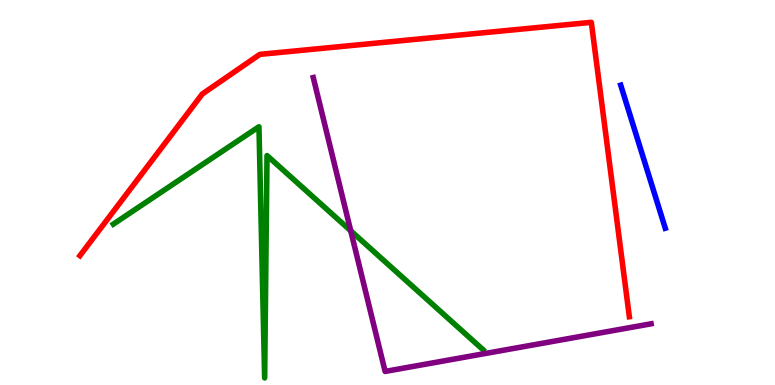[{'lines': ['blue', 'red'], 'intersections': []}, {'lines': ['green', 'red'], 'intersections': []}, {'lines': ['purple', 'red'], 'intersections': []}, {'lines': ['blue', 'green'], 'intersections': []}, {'lines': ['blue', 'purple'], 'intersections': []}, {'lines': ['green', 'purple'], 'intersections': [{'x': 4.53, 'y': 4.01}]}]